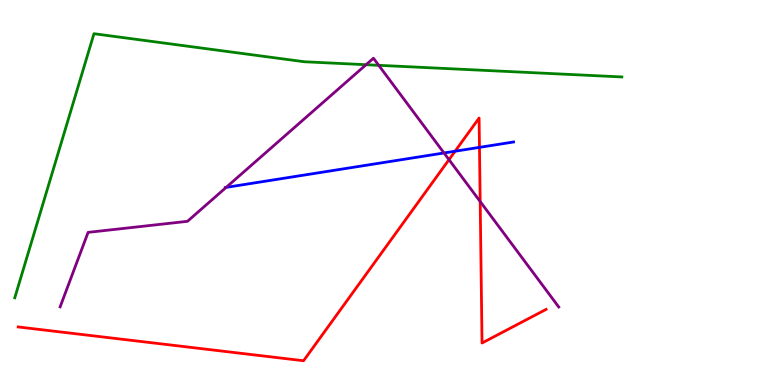[{'lines': ['blue', 'red'], 'intersections': [{'x': 5.87, 'y': 6.07}, {'x': 6.19, 'y': 6.17}]}, {'lines': ['green', 'red'], 'intersections': []}, {'lines': ['purple', 'red'], 'intersections': [{'x': 5.79, 'y': 5.85}, {'x': 6.2, 'y': 4.77}]}, {'lines': ['blue', 'green'], 'intersections': []}, {'lines': ['blue', 'purple'], 'intersections': [{'x': 2.92, 'y': 5.13}, {'x': 5.73, 'y': 6.03}]}, {'lines': ['green', 'purple'], 'intersections': [{'x': 4.72, 'y': 8.32}, {'x': 4.89, 'y': 8.3}]}]